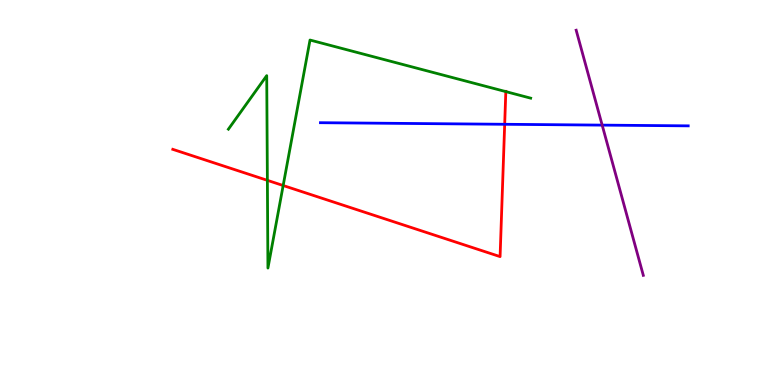[{'lines': ['blue', 'red'], 'intersections': [{'x': 6.51, 'y': 6.77}]}, {'lines': ['green', 'red'], 'intersections': [{'x': 3.45, 'y': 5.32}, {'x': 3.65, 'y': 5.18}, {'x': 6.53, 'y': 7.62}]}, {'lines': ['purple', 'red'], 'intersections': []}, {'lines': ['blue', 'green'], 'intersections': []}, {'lines': ['blue', 'purple'], 'intersections': [{'x': 7.77, 'y': 6.75}]}, {'lines': ['green', 'purple'], 'intersections': []}]